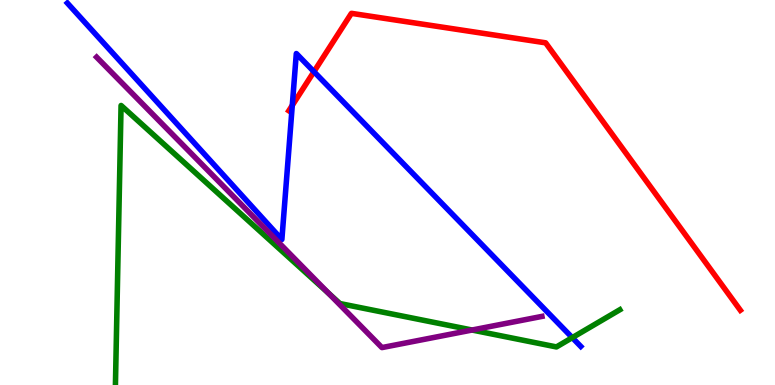[{'lines': ['blue', 'red'], 'intersections': [{'x': 3.77, 'y': 7.26}, {'x': 4.05, 'y': 8.14}]}, {'lines': ['green', 'red'], 'intersections': []}, {'lines': ['purple', 'red'], 'intersections': []}, {'lines': ['blue', 'green'], 'intersections': [{'x': 7.38, 'y': 1.23}]}, {'lines': ['blue', 'purple'], 'intersections': []}, {'lines': ['green', 'purple'], 'intersections': [{'x': 4.24, 'y': 2.38}, {'x': 6.09, 'y': 1.43}]}]